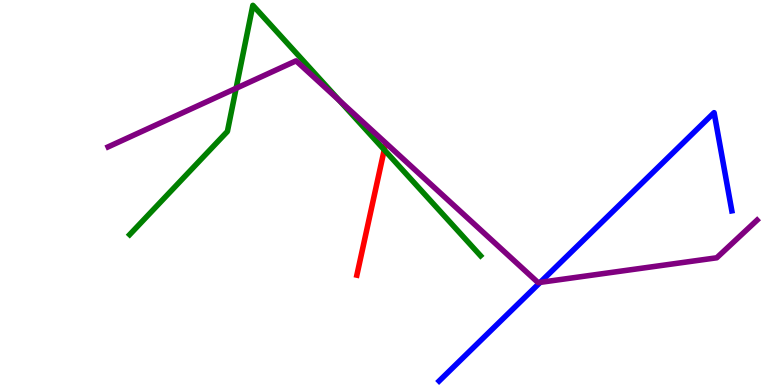[{'lines': ['blue', 'red'], 'intersections': []}, {'lines': ['green', 'red'], 'intersections': [{'x': 4.96, 'y': 6.11}]}, {'lines': ['purple', 'red'], 'intersections': []}, {'lines': ['blue', 'green'], 'intersections': []}, {'lines': ['blue', 'purple'], 'intersections': [{'x': 6.97, 'y': 2.67}]}, {'lines': ['green', 'purple'], 'intersections': [{'x': 3.05, 'y': 7.71}, {'x': 4.38, 'y': 7.39}]}]